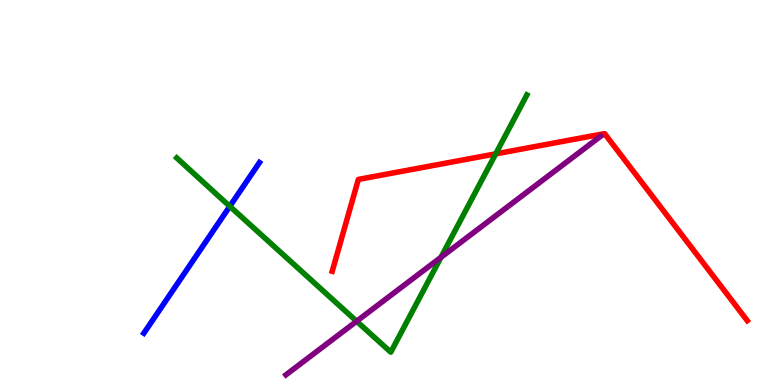[{'lines': ['blue', 'red'], 'intersections': []}, {'lines': ['green', 'red'], 'intersections': [{'x': 6.4, 'y': 6.0}]}, {'lines': ['purple', 'red'], 'intersections': []}, {'lines': ['blue', 'green'], 'intersections': [{'x': 2.97, 'y': 4.64}]}, {'lines': ['blue', 'purple'], 'intersections': []}, {'lines': ['green', 'purple'], 'intersections': [{'x': 4.6, 'y': 1.66}, {'x': 5.69, 'y': 3.32}]}]